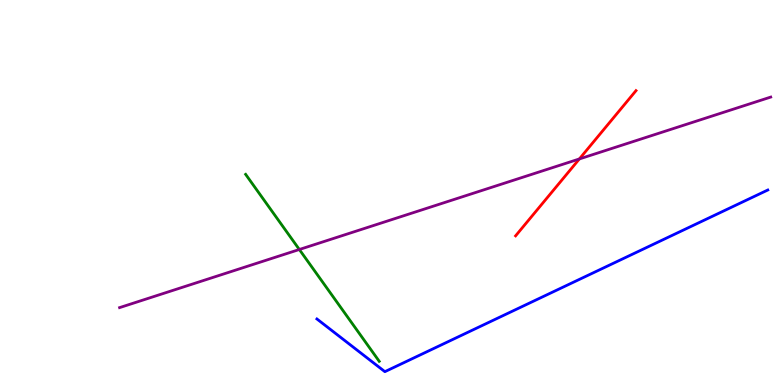[{'lines': ['blue', 'red'], 'intersections': []}, {'lines': ['green', 'red'], 'intersections': []}, {'lines': ['purple', 'red'], 'intersections': [{'x': 7.48, 'y': 5.87}]}, {'lines': ['blue', 'green'], 'intersections': []}, {'lines': ['blue', 'purple'], 'intersections': []}, {'lines': ['green', 'purple'], 'intersections': [{'x': 3.86, 'y': 3.52}]}]